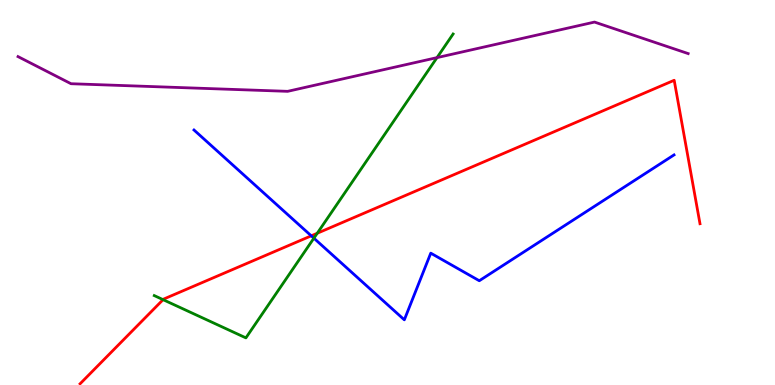[{'lines': ['blue', 'red'], 'intersections': [{'x': 4.02, 'y': 3.87}]}, {'lines': ['green', 'red'], 'intersections': [{'x': 2.1, 'y': 2.22}, {'x': 4.09, 'y': 3.94}]}, {'lines': ['purple', 'red'], 'intersections': []}, {'lines': ['blue', 'green'], 'intersections': [{'x': 4.05, 'y': 3.81}]}, {'lines': ['blue', 'purple'], 'intersections': []}, {'lines': ['green', 'purple'], 'intersections': [{'x': 5.64, 'y': 8.5}]}]